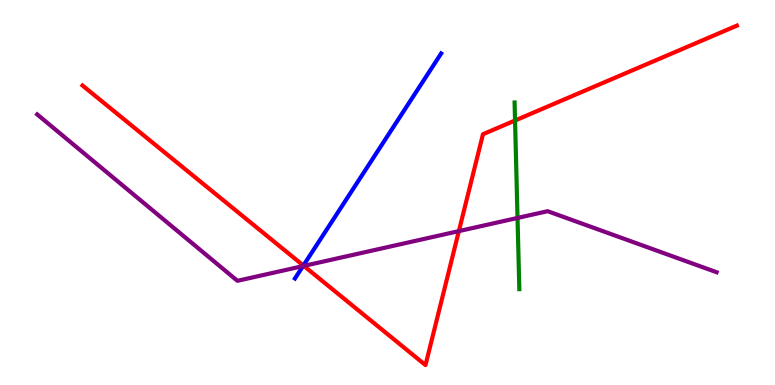[{'lines': ['blue', 'red'], 'intersections': [{'x': 3.91, 'y': 3.1}]}, {'lines': ['green', 'red'], 'intersections': [{'x': 6.65, 'y': 6.87}]}, {'lines': ['purple', 'red'], 'intersections': [{'x': 3.92, 'y': 3.09}, {'x': 5.92, 'y': 4.0}]}, {'lines': ['blue', 'green'], 'intersections': []}, {'lines': ['blue', 'purple'], 'intersections': [{'x': 3.91, 'y': 3.09}]}, {'lines': ['green', 'purple'], 'intersections': [{'x': 6.68, 'y': 4.34}]}]